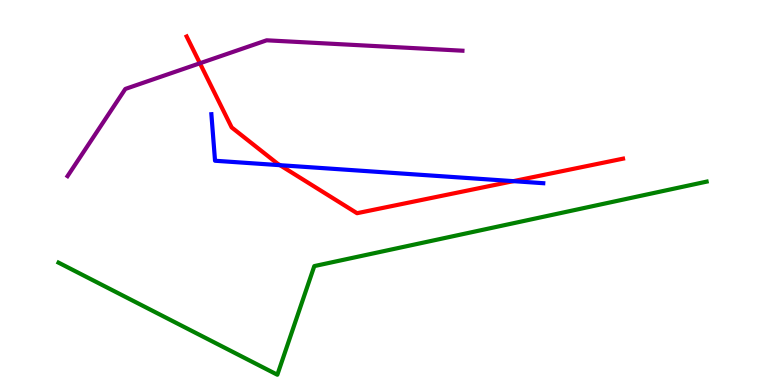[{'lines': ['blue', 'red'], 'intersections': [{'x': 3.61, 'y': 5.71}, {'x': 6.62, 'y': 5.29}]}, {'lines': ['green', 'red'], 'intersections': []}, {'lines': ['purple', 'red'], 'intersections': [{'x': 2.58, 'y': 8.36}]}, {'lines': ['blue', 'green'], 'intersections': []}, {'lines': ['blue', 'purple'], 'intersections': []}, {'lines': ['green', 'purple'], 'intersections': []}]